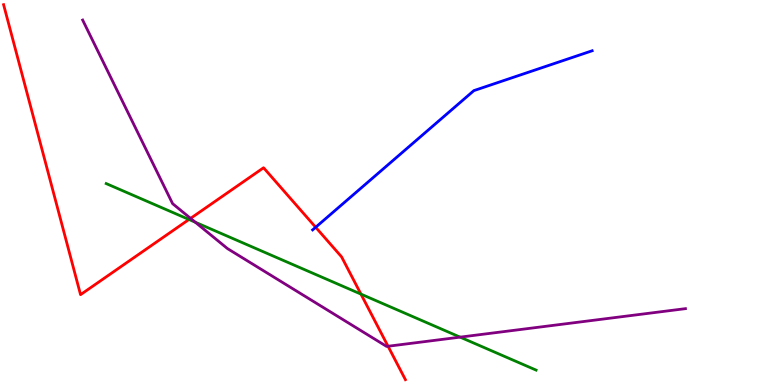[{'lines': ['blue', 'red'], 'intersections': [{'x': 4.07, 'y': 4.1}]}, {'lines': ['green', 'red'], 'intersections': [{'x': 2.44, 'y': 4.3}, {'x': 4.66, 'y': 2.36}]}, {'lines': ['purple', 'red'], 'intersections': [{'x': 2.46, 'y': 4.33}, {'x': 5.01, 'y': 1.01}]}, {'lines': ['blue', 'green'], 'intersections': []}, {'lines': ['blue', 'purple'], 'intersections': []}, {'lines': ['green', 'purple'], 'intersections': [{'x': 2.52, 'y': 4.23}, {'x': 5.94, 'y': 1.24}]}]